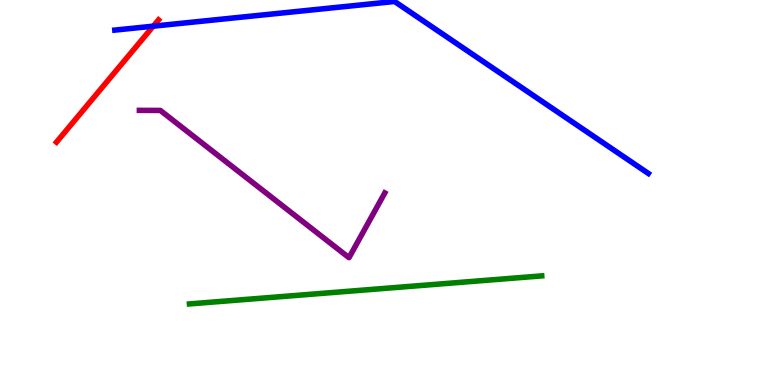[{'lines': ['blue', 'red'], 'intersections': [{'x': 1.98, 'y': 9.32}]}, {'lines': ['green', 'red'], 'intersections': []}, {'lines': ['purple', 'red'], 'intersections': []}, {'lines': ['blue', 'green'], 'intersections': []}, {'lines': ['blue', 'purple'], 'intersections': []}, {'lines': ['green', 'purple'], 'intersections': []}]